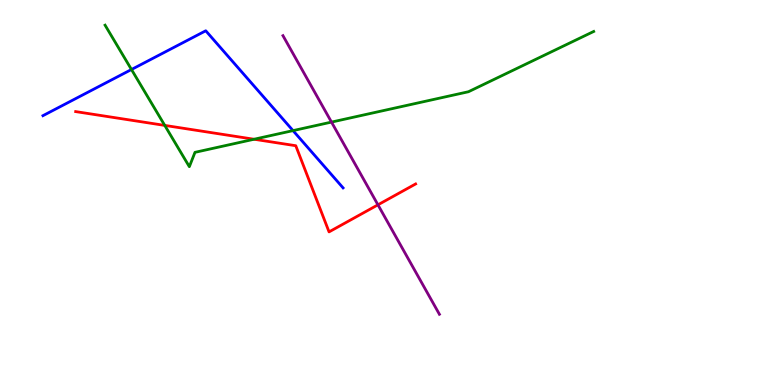[{'lines': ['blue', 'red'], 'intersections': []}, {'lines': ['green', 'red'], 'intersections': [{'x': 2.13, 'y': 6.74}, {'x': 3.28, 'y': 6.38}]}, {'lines': ['purple', 'red'], 'intersections': [{'x': 4.88, 'y': 4.68}]}, {'lines': ['blue', 'green'], 'intersections': [{'x': 1.7, 'y': 8.19}, {'x': 3.78, 'y': 6.61}]}, {'lines': ['blue', 'purple'], 'intersections': []}, {'lines': ['green', 'purple'], 'intersections': [{'x': 4.28, 'y': 6.83}]}]